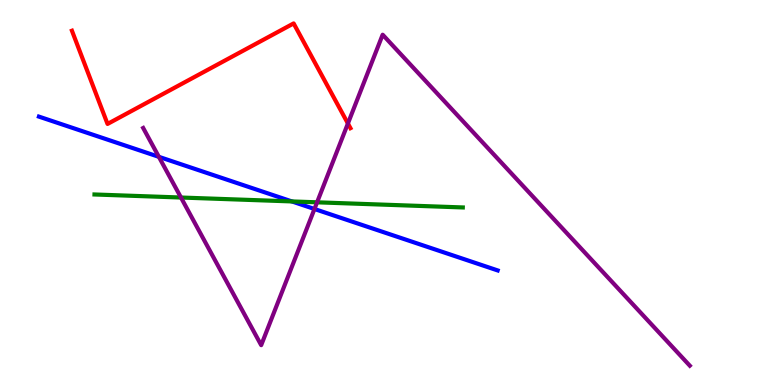[{'lines': ['blue', 'red'], 'intersections': []}, {'lines': ['green', 'red'], 'intersections': []}, {'lines': ['purple', 'red'], 'intersections': [{'x': 4.49, 'y': 6.79}]}, {'lines': ['blue', 'green'], 'intersections': [{'x': 3.77, 'y': 4.77}]}, {'lines': ['blue', 'purple'], 'intersections': [{'x': 2.05, 'y': 5.93}, {'x': 4.06, 'y': 4.57}]}, {'lines': ['green', 'purple'], 'intersections': [{'x': 2.34, 'y': 4.87}, {'x': 4.09, 'y': 4.75}]}]